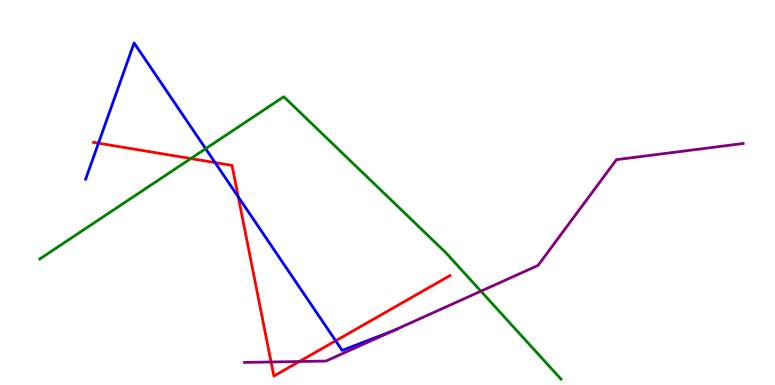[{'lines': ['blue', 'red'], 'intersections': [{'x': 1.27, 'y': 6.28}, {'x': 2.78, 'y': 5.78}, {'x': 3.07, 'y': 4.89}, {'x': 4.33, 'y': 1.15}]}, {'lines': ['green', 'red'], 'intersections': [{'x': 2.46, 'y': 5.88}]}, {'lines': ['purple', 'red'], 'intersections': [{'x': 3.5, 'y': 0.598}, {'x': 3.86, 'y': 0.61}]}, {'lines': ['blue', 'green'], 'intersections': [{'x': 2.65, 'y': 6.14}]}, {'lines': ['blue', 'purple'], 'intersections': [{'x': 5.07, 'y': 1.41}]}, {'lines': ['green', 'purple'], 'intersections': [{'x': 6.21, 'y': 2.44}]}]